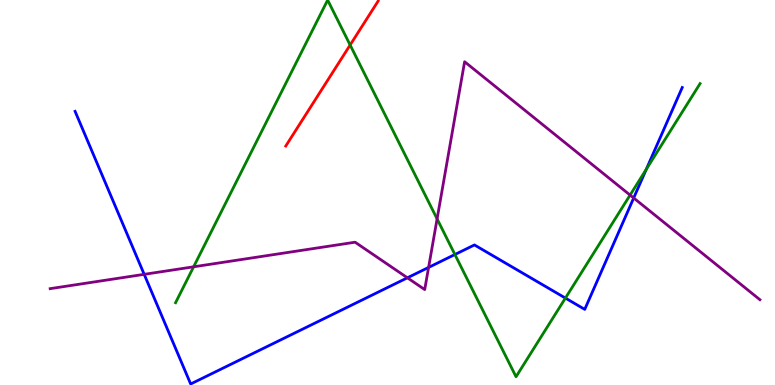[{'lines': ['blue', 'red'], 'intersections': []}, {'lines': ['green', 'red'], 'intersections': [{'x': 4.52, 'y': 8.83}]}, {'lines': ['purple', 'red'], 'intersections': []}, {'lines': ['blue', 'green'], 'intersections': [{'x': 5.87, 'y': 3.39}, {'x': 7.3, 'y': 2.26}, {'x': 8.34, 'y': 5.61}]}, {'lines': ['blue', 'purple'], 'intersections': [{'x': 1.86, 'y': 2.87}, {'x': 5.26, 'y': 2.78}, {'x': 5.53, 'y': 3.05}, {'x': 8.18, 'y': 4.86}]}, {'lines': ['green', 'purple'], 'intersections': [{'x': 2.5, 'y': 3.07}, {'x': 5.64, 'y': 4.31}, {'x': 8.13, 'y': 4.93}]}]